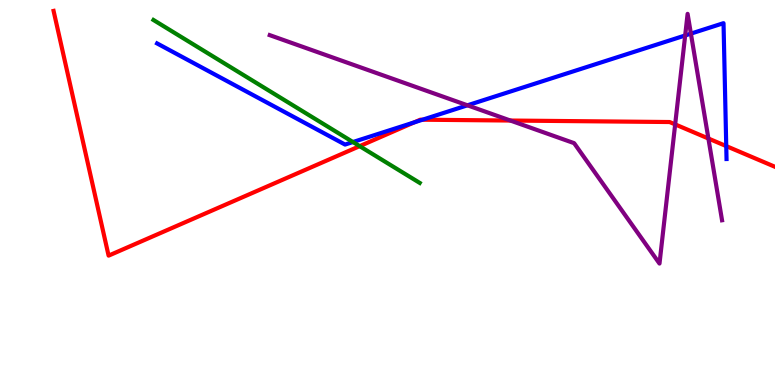[{'lines': ['blue', 'red'], 'intersections': [{'x': 5.34, 'y': 6.82}, {'x': 5.45, 'y': 6.89}, {'x': 9.37, 'y': 6.21}]}, {'lines': ['green', 'red'], 'intersections': [{'x': 4.64, 'y': 6.2}]}, {'lines': ['purple', 'red'], 'intersections': [{'x': 6.59, 'y': 6.87}, {'x': 8.71, 'y': 6.77}, {'x': 9.14, 'y': 6.4}]}, {'lines': ['blue', 'green'], 'intersections': [{'x': 4.55, 'y': 6.31}]}, {'lines': ['blue', 'purple'], 'intersections': [{'x': 6.03, 'y': 7.26}, {'x': 8.84, 'y': 9.08}, {'x': 8.91, 'y': 9.13}]}, {'lines': ['green', 'purple'], 'intersections': []}]